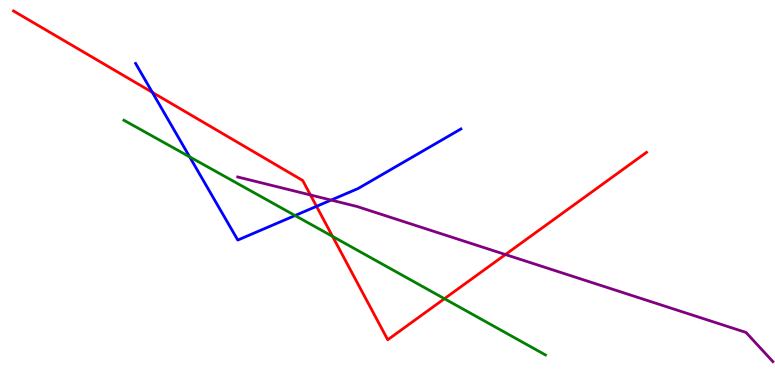[{'lines': ['blue', 'red'], 'intersections': [{'x': 1.97, 'y': 7.6}, {'x': 4.08, 'y': 4.64}]}, {'lines': ['green', 'red'], 'intersections': [{'x': 4.29, 'y': 3.86}, {'x': 5.73, 'y': 2.24}]}, {'lines': ['purple', 'red'], 'intersections': [{'x': 4.01, 'y': 4.94}, {'x': 6.52, 'y': 3.39}]}, {'lines': ['blue', 'green'], 'intersections': [{'x': 2.45, 'y': 5.93}, {'x': 3.81, 'y': 4.4}]}, {'lines': ['blue', 'purple'], 'intersections': [{'x': 4.27, 'y': 4.8}]}, {'lines': ['green', 'purple'], 'intersections': []}]